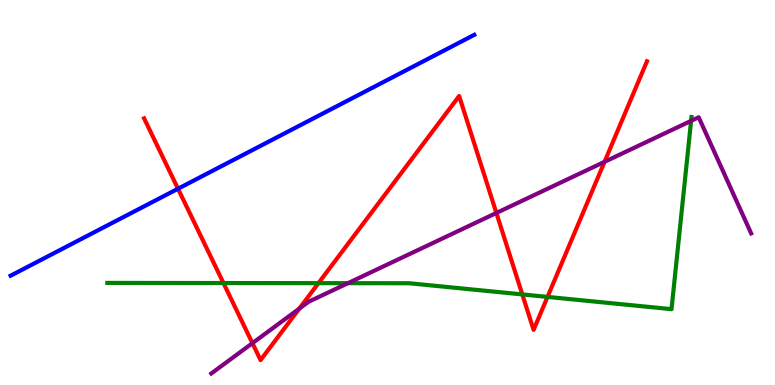[{'lines': ['blue', 'red'], 'intersections': [{'x': 2.3, 'y': 5.1}]}, {'lines': ['green', 'red'], 'intersections': [{'x': 2.88, 'y': 2.65}, {'x': 4.11, 'y': 2.65}, {'x': 6.74, 'y': 2.35}, {'x': 7.06, 'y': 2.29}]}, {'lines': ['purple', 'red'], 'intersections': [{'x': 3.26, 'y': 1.09}, {'x': 3.86, 'y': 1.98}, {'x': 6.4, 'y': 4.47}, {'x': 7.8, 'y': 5.8}]}, {'lines': ['blue', 'green'], 'intersections': []}, {'lines': ['blue', 'purple'], 'intersections': []}, {'lines': ['green', 'purple'], 'intersections': [{'x': 4.49, 'y': 2.64}, {'x': 8.92, 'y': 6.86}]}]